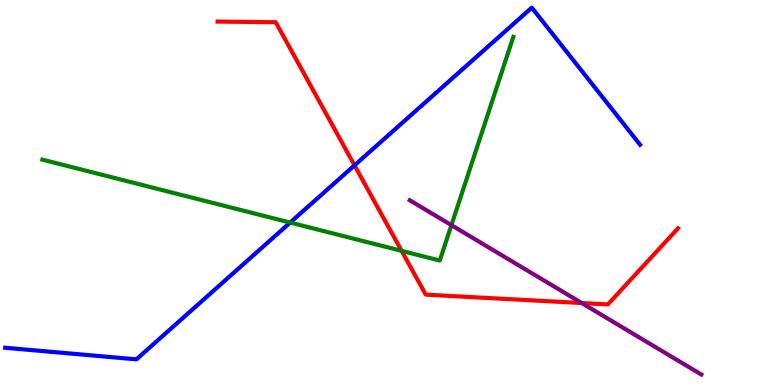[{'lines': ['blue', 'red'], 'intersections': [{'x': 4.57, 'y': 5.71}]}, {'lines': ['green', 'red'], 'intersections': [{'x': 5.18, 'y': 3.48}]}, {'lines': ['purple', 'red'], 'intersections': [{'x': 7.51, 'y': 2.13}]}, {'lines': ['blue', 'green'], 'intersections': [{'x': 3.74, 'y': 4.22}]}, {'lines': ['blue', 'purple'], 'intersections': []}, {'lines': ['green', 'purple'], 'intersections': [{'x': 5.82, 'y': 4.15}]}]